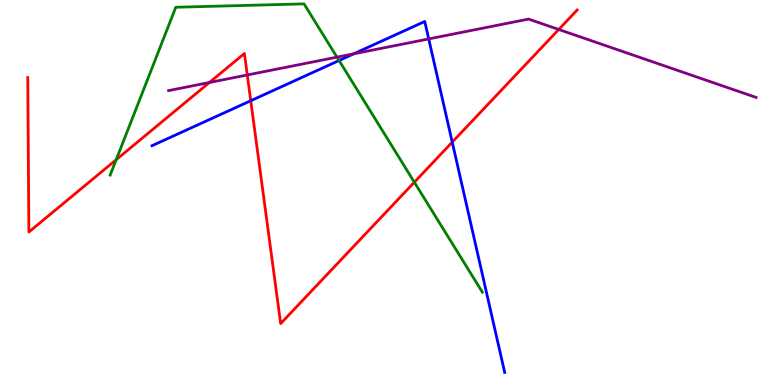[{'lines': ['blue', 'red'], 'intersections': [{'x': 3.24, 'y': 7.38}, {'x': 5.84, 'y': 6.31}]}, {'lines': ['green', 'red'], 'intersections': [{'x': 1.5, 'y': 5.85}, {'x': 5.35, 'y': 5.27}]}, {'lines': ['purple', 'red'], 'intersections': [{'x': 2.7, 'y': 7.86}, {'x': 3.19, 'y': 8.05}, {'x': 7.21, 'y': 9.23}]}, {'lines': ['blue', 'green'], 'intersections': [{'x': 4.37, 'y': 8.43}]}, {'lines': ['blue', 'purple'], 'intersections': [{'x': 4.56, 'y': 8.6}, {'x': 5.53, 'y': 8.99}]}, {'lines': ['green', 'purple'], 'intersections': [{'x': 4.35, 'y': 8.52}]}]